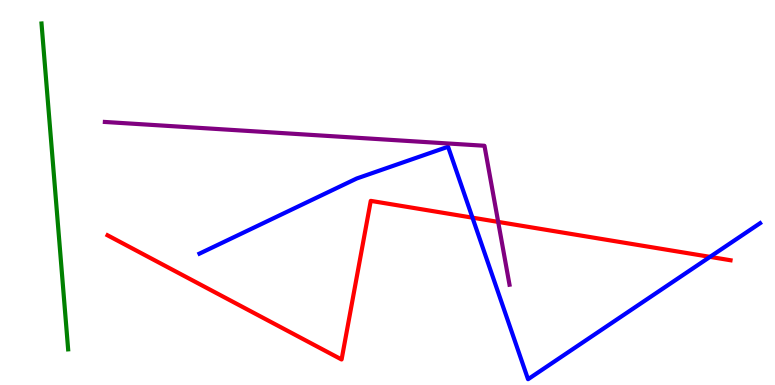[{'lines': ['blue', 'red'], 'intersections': [{'x': 6.1, 'y': 4.35}, {'x': 9.16, 'y': 3.33}]}, {'lines': ['green', 'red'], 'intersections': []}, {'lines': ['purple', 'red'], 'intersections': [{'x': 6.43, 'y': 4.24}]}, {'lines': ['blue', 'green'], 'intersections': []}, {'lines': ['blue', 'purple'], 'intersections': []}, {'lines': ['green', 'purple'], 'intersections': []}]